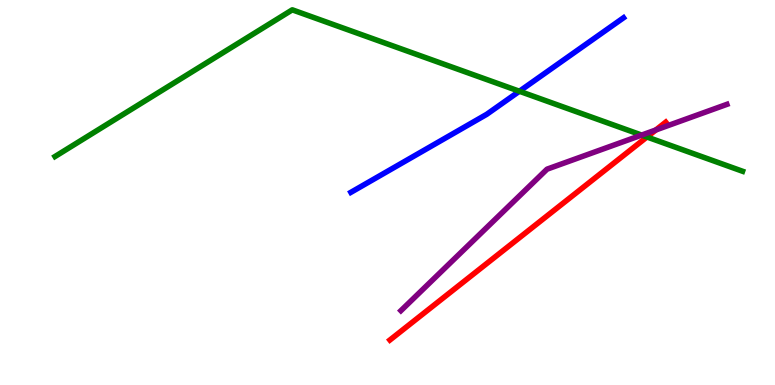[{'lines': ['blue', 'red'], 'intersections': []}, {'lines': ['green', 'red'], 'intersections': [{'x': 8.35, 'y': 6.44}]}, {'lines': ['purple', 'red'], 'intersections': [{'x': 8.46, 'y': 6.62}]}, {'lines': ['blue', 'green'], 'intersections': [{'x': 6.7, 'y': 7.63}]}, {'lines': ['blue', 'purple'], 'intersections': []}, {'lines': ['green', 'purple'], 'intersections': [{'x': 8.28, 'y': 6.49}]}]